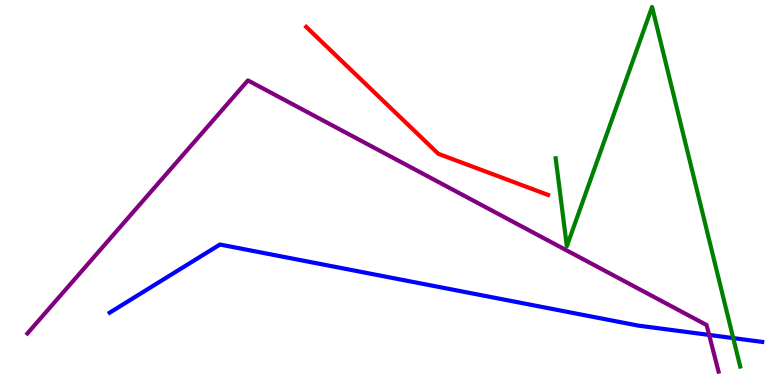[{'lines': ['blue', 'red'], 'intersections': []}, {'lines': ['green', 'red'], 'intersections': []}, {'lines': ['purple', 'red'], 'intersections': []}, {'lines': ['blue', 'green'], 'intersections': [{'x': 9.46, 'y': 1.22}]}, {'lines': ['blue', 'purple'], 'intersections': [{'x': 9.15, 'y': 1.3}]}, {'lines': ['green', 'purple'], 'intersections': []}]